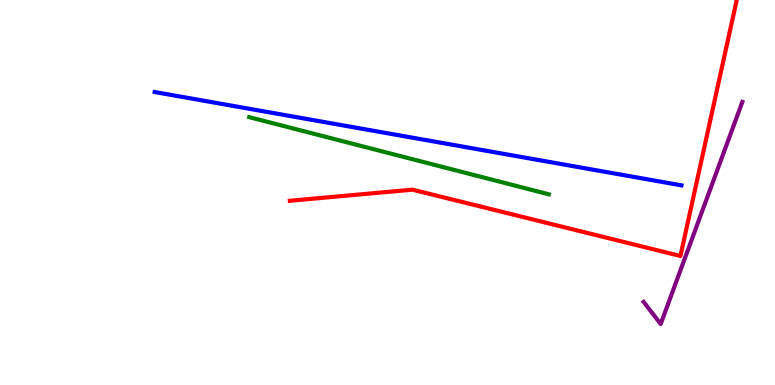[{'lines': ['blue', 'red'], 'intersections': []}, {'lines': ['green', 'red'], 'intersections': []}, {'lines': ['purple', 'red'], 'intersections': []}, {'lines': ['blue', 'green'], 'intersections': []}, {'lines': ['blue', 'purple'], 'intersections': []}, {'lines': ['green', 'purple'], 'intersections': []}]